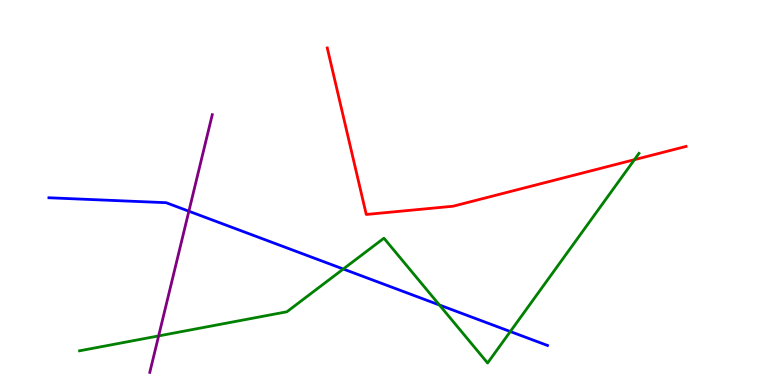[{'lines': ['blue', 'red'], 'intersections': []}, {'lines': ['green', 'red'], 'intersections': [{'x': 8.19, 'y': 5.85}]}, {'lines': ['purple', 'red'], 'intersections': []}, {'lines': ['blue', 'green'], 'intersections': [{'x': 4.43, 'y': 3.01}, {'x': 5.67, 'y': 2.08}, {'x': 6.58, 'y': 1.39}]}, {'lines': ['blue', 'purple'], 'intersections': [{'x': 2.44, 'y': 4.51}]}, {'lines': ['green', 'purple'], 'intersections': [{'x': 2.05, 'y': 1.27}]}]